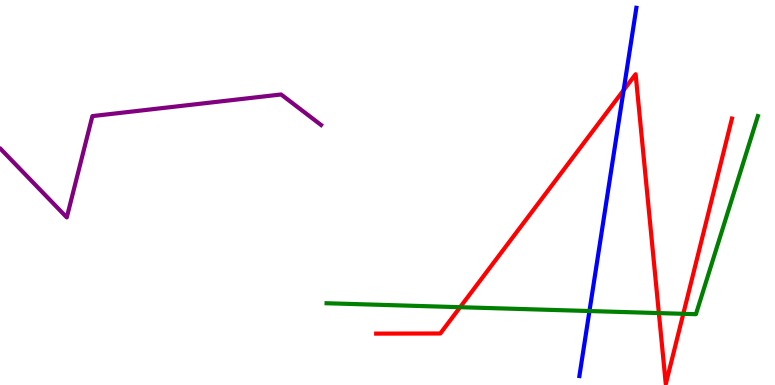[{'lines': ['blue', 'red'], 'intersections': [{'x': 8.05, 'y': 7.66}]}, {'lines': ['green', 'red'], 'intersections': [{'x': 5.94, 'y': 2.02}, {'x': 8.5, 'y': 1.87}, {'x': 8.82, 'y': 1.85}]}, {'lines': ['purple', 'red'], 'intersections': []}, {'lines': ['blue', 'green'], 'intersections': [{'x': 7.61, 'y': 1.92}]}, {'lines': ['blue', 'purple'], 'intersections': []}, {'lines': ['green', 'purple'], 'intersections': []}]